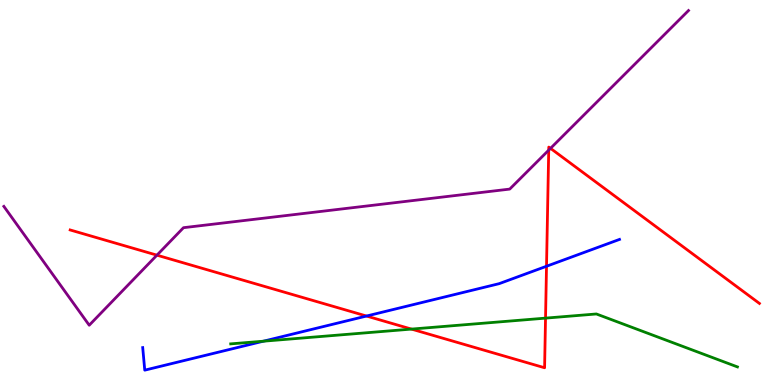[{'lines': ['blue', 'red'], 'intersections': [{'x': 4.73, 'y': 1.79}, {'x': 7.05, 'y': 3.08}]}, {'lines': ['green', 'red'], 'intersections': [{'x': 5.31, 'y': 1.45}, {'x': 7.04, 'y': 1.74}]}, {'lines': ['purple', 'red'], 'intersections': [{'x': 2.02, 'y': 3.37}, {'x': 7.08, 'y': 6.1}, {'x': 7.1, 'y': 6.15}]}, {'lines': ['blue', 'green'], 'intersections': [{'x': 3.4, 'y': 1.14}]}, {'lines': ['blue', 'purple'], 'intersections': []}, {'lines': ['green', 'purple'], 'intersections': []}]